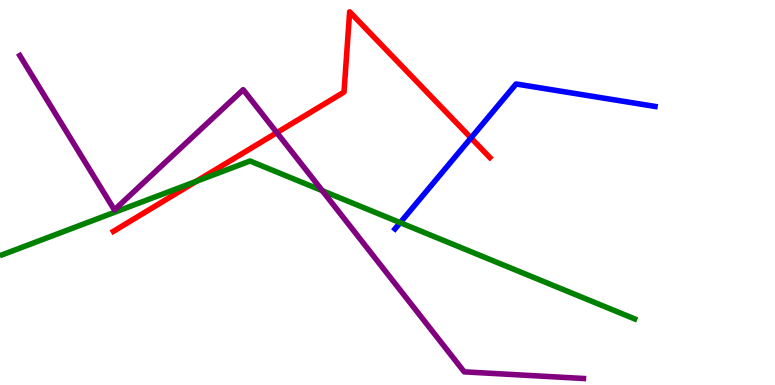[{'lines': ['blue', 'red'], 'intersections': [{'x': 6.08, 'y': 6.42}]}, {'lines': ['green', 'red'], 'intersections': [{'x': 2.53, 'y': 5.29}]}, {'lines': ['purple', 'red'], 'intersections': [{'x': 3.57, 'y': 6.55}]}, {'lines': ['blue', 'green'], 'intersections': [{'x': 5.16, 'y': 4.22}]}, {'lines': ['blue', 'purple'], 'intersections': []}, {'lines': ['green', 'purple'], 'intersections': [{'x': 4.16, 'y': 5.05}]}]